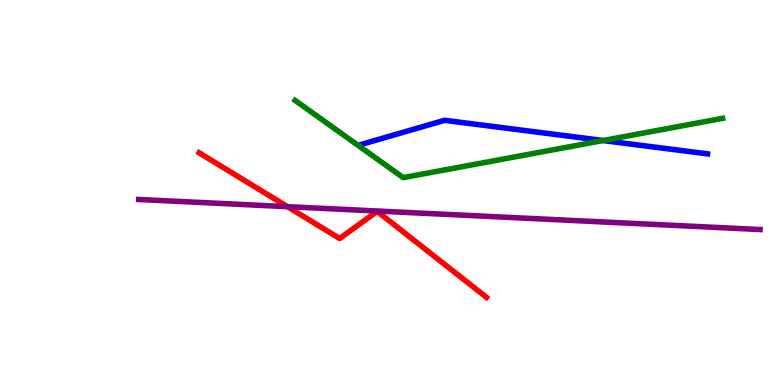[{'lines': ['blue', 'red'], 'intersections': []}, {'lines': ['green', 'red'], 'intersections': []}, {'lines': ['purple', 'red'], 'intersections': [{'x': 3.71, 'y': 4.63}]}, {'lines': ['blue', 'green'], 'intersections': [{'x': 7.78, 'y': 6.35}]}, {'lines': ['blue', 'purple'], 'intersections': []}, {'lines': ['green', 'purple'], 'intersections': []}]